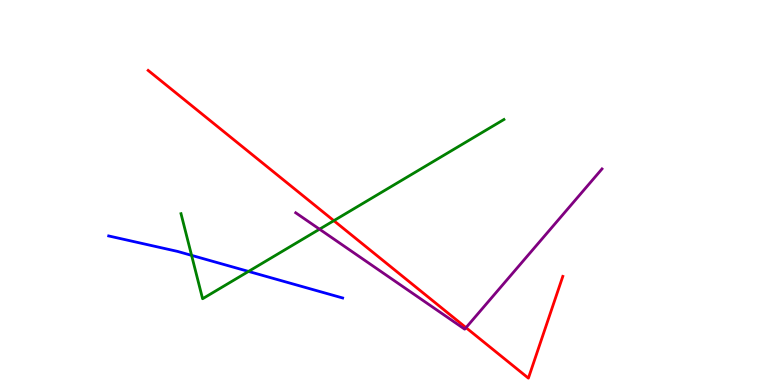[{'lines': ['blue', 'red'], 'intersections': []}, {'lines': ['green', 'red'], 'intersections': [{'x': 4.31, 'y': 4.27}]}, {'lines': ['purple', 'red'], 'intersections': [{'x': 6.01, 'y': 1.49}]}, {'lines': ['blue', 'green'], 'intersections': [{'x': 2.47, 'y': 3.37}, {'x': 3.21, 'y': 2.95}]}, {'lines': ['blue', 'purple'], 'intersections': []}, {'lines': ['green', 'purple'], 'intersections': [{'x': 4.12, 'y': 4.05}]}]